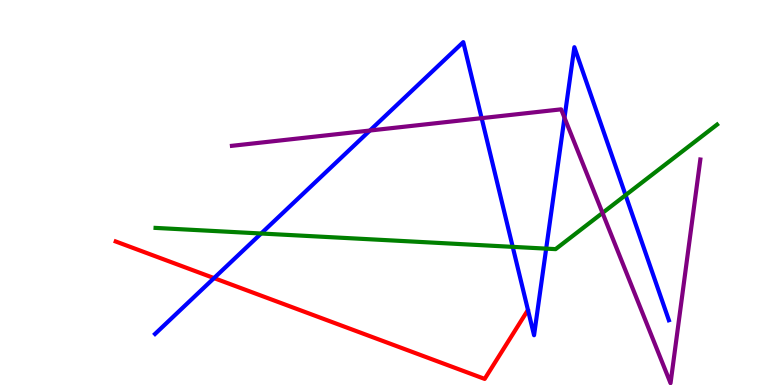[{'lines': ['blue', 'red'], 'intersections': [{'x': 2.76, 'y': 2.78}]}, {'lines': ['green', 'red'], 'intersections': []}, {'lines': ['purple', 'red'], 'intersections': []}, {'lines': ['blue', 'green'], 'intersections': [{'x': 3.37, 'y': 3.93}, {'x': 6.62, 'y': 3.59}, {'x': 7.05, 'y': 3.54}, {'x': 8.07, 'y': 4.93}]}, {'lines': ['blue', 'purple'], 'intersections': [{'x': 4.77, 'y': 6.61}, {'x': 6.21, 'y': 6.93}, {'x': 7.28, 'y': 6.94}]}, {'lines': ['green', 'purple'], 'intersections': [{'x': 7.77, 'y': 4.47}]}]